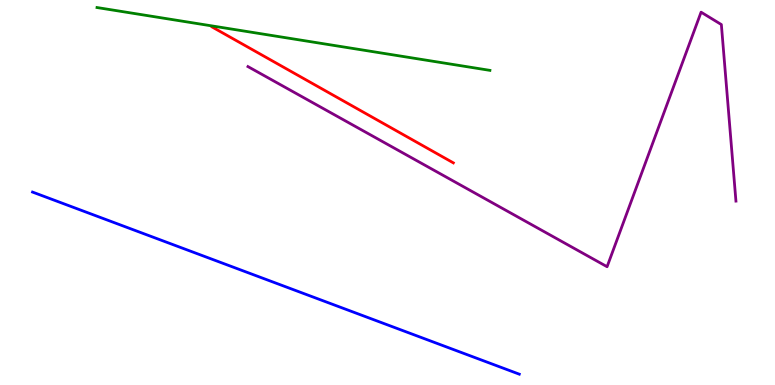[{'lines': ['blue', 'red'], 'intersections': []}, {'lines': ['green', 'red'], 'intersections': []}, {'lines': ['purple', 'red'], 'intersections': []}, {'lines': ['blue', 'green'], 'intersections': []}, {'lines': ['blue', 'purple'], 'intersections': []}, {'lines': ['green', 'purple'], 'intersections': []}]